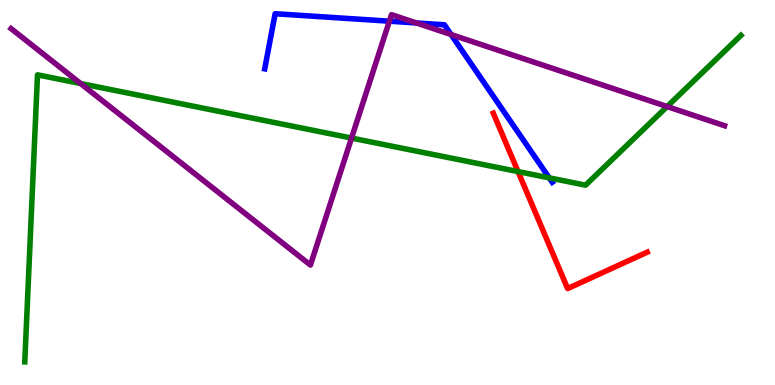[{'lines': ['blue', 'red'], 'intersections': []}, {'lines': ['green', 'red'], 'intersections': [{'x': 6.68, 'y': 5.54}]}, {'lines': ['purple', 'red'], 'intersections': []}, {'lines': ['blue', 'green'], 'intersections': [{'x': 7.09, 'y': 5.38}]}, {'lines': ['blue', 'purple'], 'intersections': [{'x': 5.02, 'y': 9.45}, {'x': 5.37, 'y': 9.4}, {'x': 5.82, 'y': 9.1}]}, {'lines': ['green', 'purple'], 'intersections': [{'x': 1.04, 'y': 7.83}, {'x': 4.54, 'y': 6.41}, {'x': 8.61, 'y': 7.23}]}]